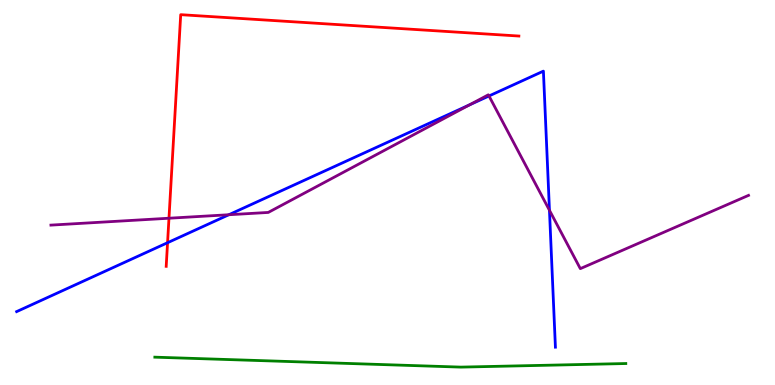[{'lines': ['blue', 'red'], 'intersections': [{'x': 2.16, 'y': 3.7}]}, {'lines': ['green', 'red'], 'intersections': []}, {'lines': ['purple', 'red'], 'intersections': [{'x': 2.18, 'y': 4.33}]}, {'lines': ['blue', 'green'], 'intersections': []}, {'lines': ['blue', 'purple'], 'intersections': [{'x': 2.95, 'y': 4.42}, {'x': 6.06, 'y': 7.28}, {'x': 6.31, 'y': 7.51}, {'x': 7.09, 'y': 4.54}]}, {'lines': ['green', 'purple'], 'intersections': []}]